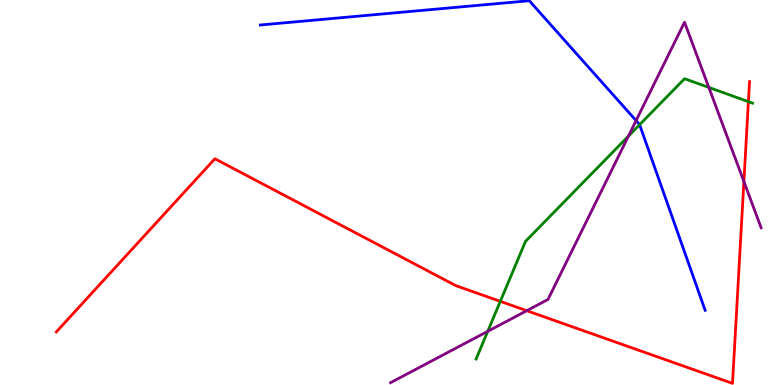[{'lines': ['blue', 'red'], 'intersections': []}, {'lines': ['green', 'red'], 'intersections': [{'x': 6.46, 'y': 2.17}, {'x': 9.66, 'y': 7.36}]}, {'lines': ['purple', 'red'], 'intersections': [{'x': 6.8, 'y': 1.93}, {'x': 9.6, 'y': 5.28}]}, {'lines': ['blue', 'green'], 'intersections': [{'x': 8.25, 'y': 6.76}]}, {'lines': ['blue', 'purple'], 'intersections': [{'x': 8.21, 'y': 6.87}]}, {'lines': ['green', 'purple'], 'intersections': [{'x': 6.29, 'y': 1.39}, {'x': 8.11, 'y': 6.46}, {'x': 9.15, 'y': 7.73}]}]